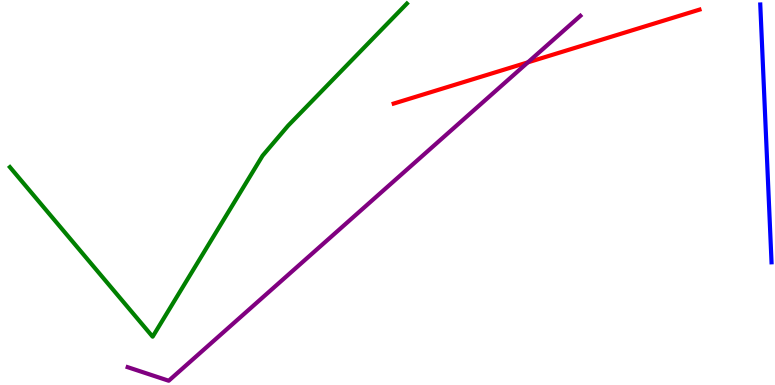[{'lines': ['blue', 'red'], 'intersections': []}, {'lines': ['green', 'red'], 'intersections': []}, {'lines': ['purple', 'red'], 'intersections': [{'x': 6.81, 'y': 8.38}]}, {'lines': ['blue', 'green'], 'intersections': []}, {'lines': ['blue', 'purple'], 'intersections': []}, {'lines': ['green', 'purple'], 'intersections': []}]